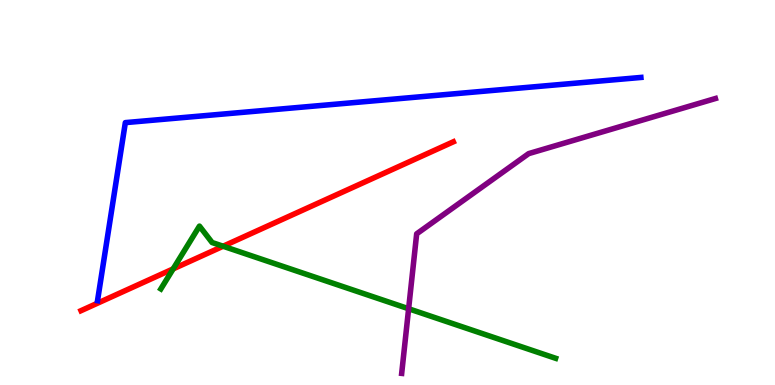[{'lines': ['blue', 'red'], 'intersections': []}, {'lines': ['green', 'red'], 'intersections': [{'x': 2.23, 'y': 3.02}, {'x': 2.88, 'y': 3.6}]}, {'lines': ['purple', 'red'], 'intersections': []}, {'lines': ['blue', 'green'], 'intersections': []}, {'lines': ['blue', 'purple'], 'intersections': []}, {'lines': ['green', 'purple'], 'intersections': [{'x': 5.27, 'y': 1.98}]}]